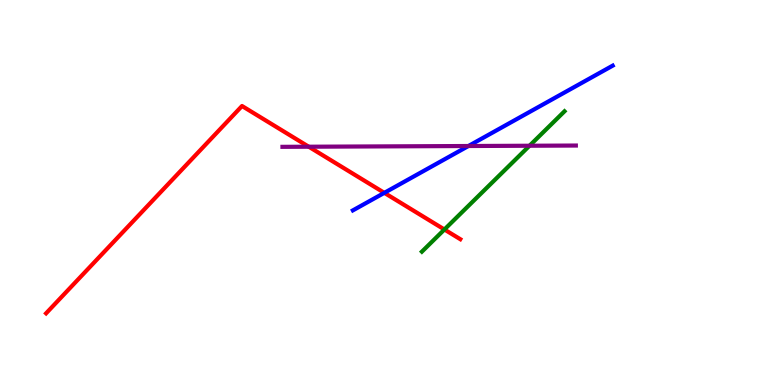[{'lines': ['blue', 'red'], 'intersections': [{'x': 4.96, 'y': 4.99}]}, {'lines': ['green', 'red'], 'intersections': [{'x': 5.73, 'y': 4.04}]}, {'lines': ['purple', 'red'], 'intersections': [{'x': 3.98, 'y': 6.19}]}, {'lines': ['blue', 'green'], 'intersections': []}, {'lines': ['blue', 'purple'], 'intersections': [{'x': 6.04, 'y': 6.21}]}, {'lines': ['green', 'purple'], 'intersections': [{'x': 6.83, 'y': 6.21}]}]